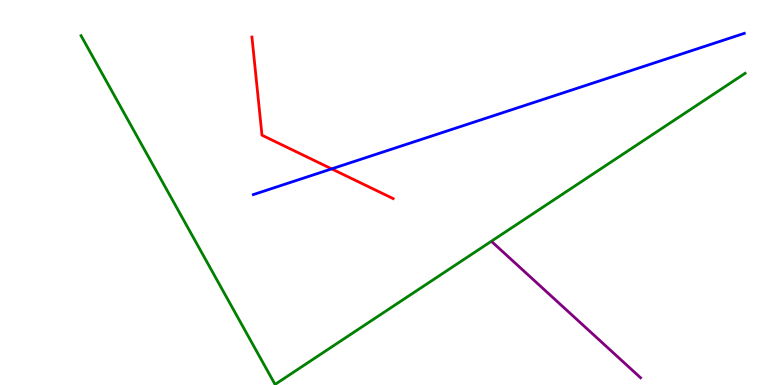[{'lines': ['blue', 'red'], 'intersections': [{'x': 4.28, 'y': 5.61}]}, {'lines': ['green', 'red'], 'intersections': []}, {'lines': ['purple', 'red'], 'intersections': []}, {'lines': ['blue', 'green'], 'intersections': []}, {'lines': ['blue', 'purple'], 'intersections': []}, {'lines': ['green', 'purple'], 'intersections': []}]